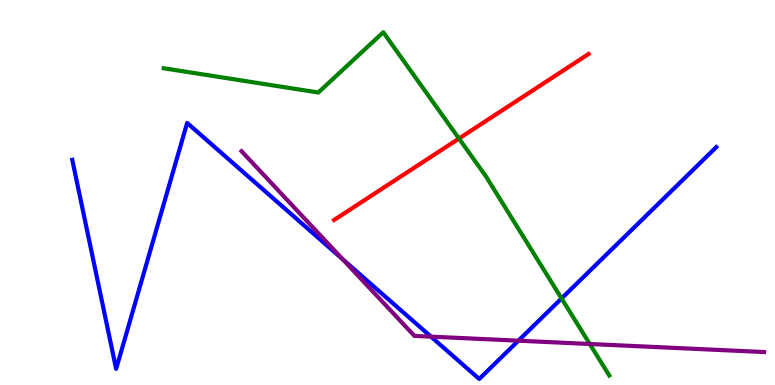[{'lines': ['blue', 'red'], 'intersections': []}, {'lines': ['green', 'red'], 'intersections': [{'x': 5.92, 'y': 6.4}]}, {'lines': ['purple', 'red'], 'intersections': []}, {'lines': ['blue', 'green'], 'intersections': [{'x': 7.25, 'y': 2.25}]}, {'lines': ['blue', 'purple'], 'intersections': [{'x': 4.42, 'y': 3.27}, {'x': 5.56, 'y': 1.26}, {'x': 6.69, 'y': 1.15}]}, {'lines': ['green', 'purple'], 'intersections': [{'x': 7.61, 'y': 1.07}]}]